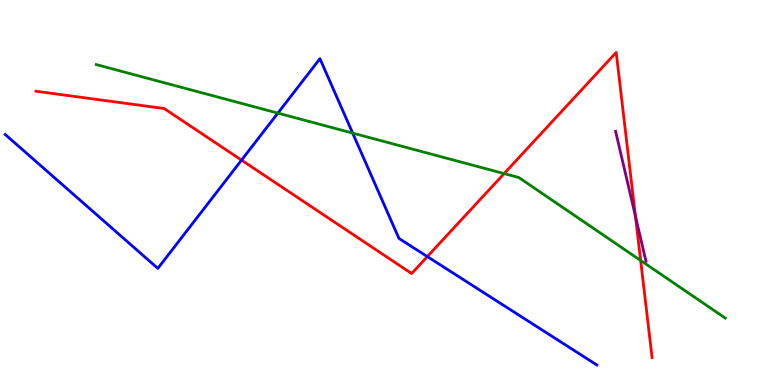[{'lines': ['blue', 'red'], 'intersections': [{'x': 3.12, 'y': 5.84}, {'x': 5.51, 'y': 3.34}]}, {'lines': ['green', 'red'], 'intersections': [{'x': 6.5, 'y': 5.49}, {'x': 8.27, 'y': 3.23}]}, {'lines': ['purple', 'red'], 'intersections': [{'x': 8.2, 'y': 4.39}]}, {'lines': ['blue', 'green'], 'intersections': [{'x': 3.59, 'y': 7.06}, {'x': 4.55, 'y': 6.54}]}, {'lines': ['blue', 'purple'], 'intersections': []}, {'lines': ['green', 'purple'], 'intersections': []}]